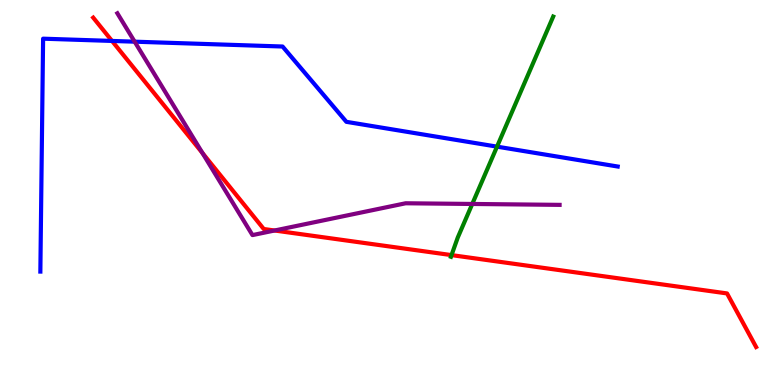[{'lines': ['blue', 'red'], 'intersections': [{'x': 1.45, 'y': 8.94}]}, {'lines': ['green', 'red'], 'intersections': [{'x': 5.83, 'y': 3.37}]}, {'lines': ['purple', 'red'], 'intersections': [{'x': 2.61, 'y': 6.02}, {'x': 3.54, 'y': 4.01}]}, {'lines': ['blue', 'green'], 'intersections': [{'x': 6.41, 'y': 6.19}]}, {'lines': ['blue', 'purple'], 'intersections': [{'x': 1.74, 'y': 8.92}]}, {'lines': ['green', 'purple'], 'intersections': [{'x': 6.09, 'y': 4.7}]}]